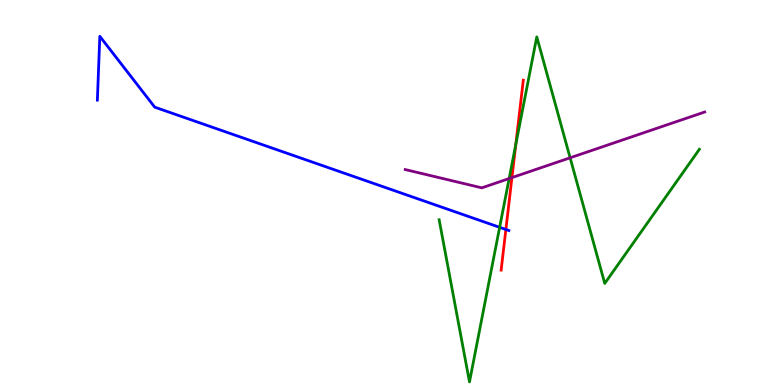[{'lines': ['blue', 'red'], 'intersections': [{'x': 6.53, 'y': 4.04}]}, {'lines': ['green', 'red'], 'intersections': [{'x': 6.66, 'y': 6.25}]}, {'lines': ['purple', 'red'], 'intersections': [{'x': 6.61, 'y': 5.39}]}, {'lines': ['blue', 'green'], 'intersections': [{'x': 6.45, 'y': 4.1}]}, {'lines': ['blue', 'purple'], 'intersections': []}, {'lines': ['green', 'purple'], 'intersections': [{'x': 6.57, 'y': 5.36}, {'x': 7.36, 'y': 5.9}]}]